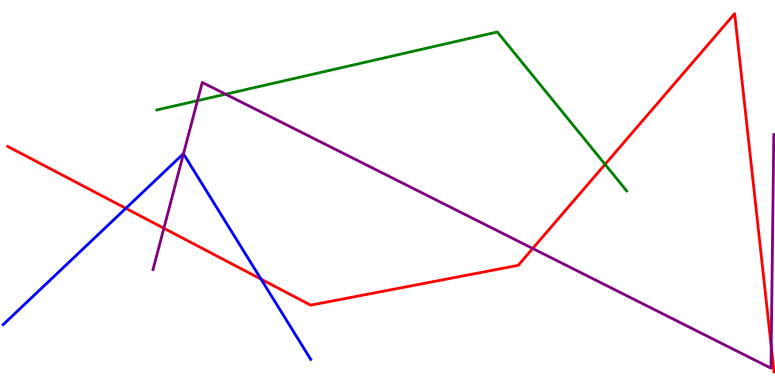[{'lines': ['blue', 'red'], 'intersections': [{'x': 1.62, 'y': 4.59}, {'x': 3.37, 'y': 2.75}]}, {'lines': ['green', 'red'], 'intersections': [{'x': 7.81, 'y': 5.73}]}, {'lines': ['purple', 'red'], 'intersections': [{'x': 2.11, 'y': 4.07}, {'x': 6.87, 'y': 3.55}, {'x': 9.95, 'y': 1.0}]}, {'lines': ['blue', 'green'], 'intersections': []}, {'lines': ['blue', 'purple'], 'intersections': [{'x': 2.37, 'y': 6.0}]}, {'lines': ['green', 'purple'], 'intersections': [{'x': 2.55, 'y': 7.39}, {'x': 2.91, 'y': 7.55}]}]